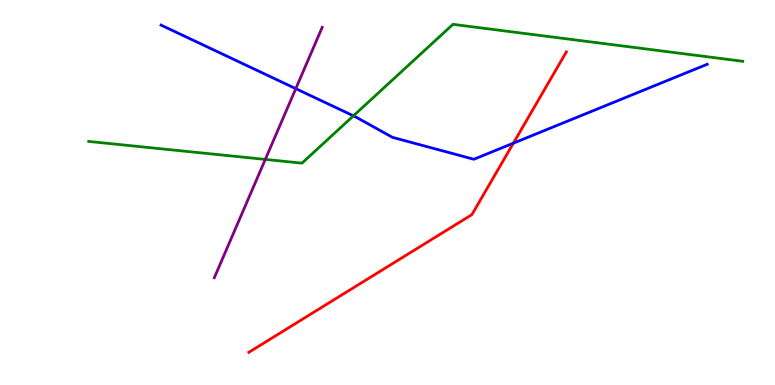[{'lines': ['blue', 'red'], 'intersections': [{'x': 6.62, 'y': 6.28}]}, {'lines': ['green', 'red'], 'intersections': []}, {'lines': ['purple', 'red'], 'intersections': []}, {'lines': ['blue', 'green'], 'intersections': [{'x': 4.56, 'y': 6.99}]}, {'lines': ['blue', 'purple'], 'intersections': [{'x': 3.82, 'y': 7.7}]}, {'lines': ['green', 'purple'], 'intersections': [{'x': 3.42, 'y': 5.86}]}]